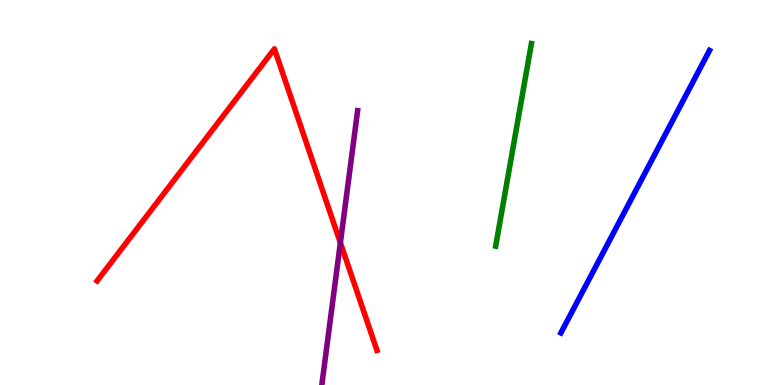[{'lines': ['blue', 'red'], 'intersections': []}, {'lines': ['green', 'red'], 'intersections': []}, {'lines': ['purple', 'red'], 'intersections': [{'x': 4.39, 'y': 3.69}]}, {'lines': ['blue', 'green'], 'intersections': []}, {'lines': ['blue', 'purple'], 'intersections': []}, {'lines': ['green', 'purple'], 'intersections': []}]